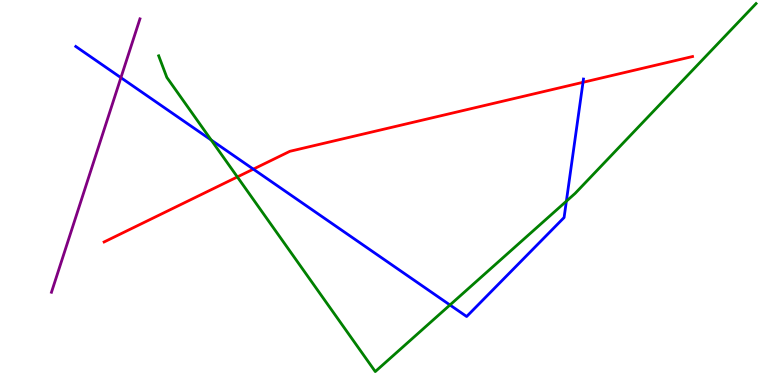[{'lines': ['blue', 'red'], 'intersections': [{'x': 3.27, 'y': 5.61}, {'x': 7.52, 'y': 7.86}]}, {'lines': ['green', 'red'], 'intersections': [{'x': 3.06, 'y': 5.4}]}, {'lines': ['purple', 'red'], 'intersections': []}, {'lines': ['blue', 'green'], 'intersections': [{'x': 2.73, 'y': 6.36}, {'x': 5.81, 'y': 2.08}, {'x': 7.31, 'y': 4.77}]}, {'lines': ['blue', 'purple'], 'intersections': [{'x': 1.56, 'y': 7.98}]}, {'lines': ['green', 'purple'], 'intersections': []}]